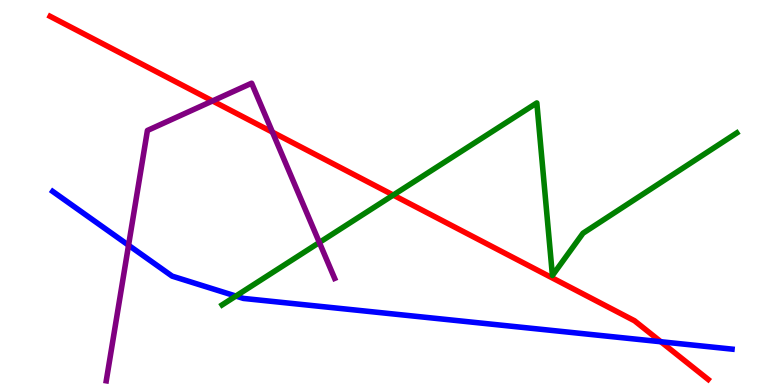[{'lines': ['blue', 'red'], 'intersections': [{'x': 8.53, 'y': 1.12}]}, {'lines': ['green', 'red'], 'intersections': [{'x': 5.07, 'y': 4.93}]}, {'lines': ['purple', 'red'], 'intersections': [{'x': 2.74, 'y': 7.38}, {'x': 3.52, 'y': 6.57}]}, {'lines': ['blue', 'green'], 'intersections': [{'x': 3.04, 'y': 2.31}]}, {'lines': ['blue', 'purple'], 'intersections': [{'x': 1.66, 'y': 3.63}]}, {'lines': ['green', 'purple'], 'intersections': [{'x': 4.12, 'y': 3.7}]}]